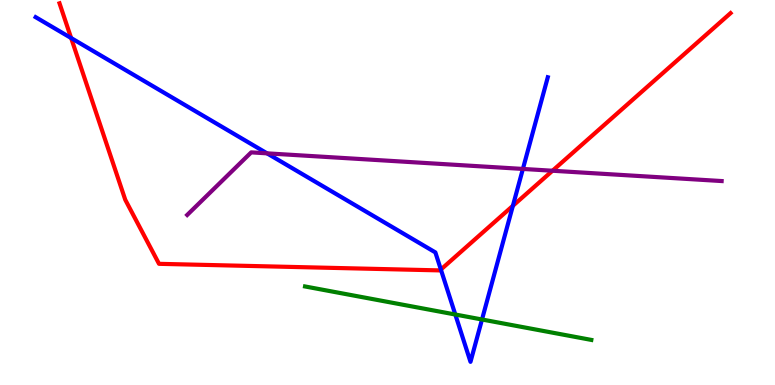[{'lines': ['blue', 'red'], 'intersections': [{'x': 0.918, 'y': 9.01}, {'x': 5.69, 'y': 3.0}, {'x': 6.62, 'y': 4.65}]}, {'lines': ['green', 'red'], 'intersections': []}, {'lines': ['purple', 'red'], 'intersections': [{'x': 7.13, 'y': 5.57}]}, {'lines': ['blue', 'green'], 'intersections': [{'x': 5.87, 'y': 1.83}, {'x': 6.22, 'y': 1.7}]}, {'lines': ['blue', 'purple'], 'intersections': [{'x': 3.45, 'y': 6.02}, {'x': 6.75, 'y': 5.61}]}, {'lines': ['green', 'purple'], 'intersections': []}]